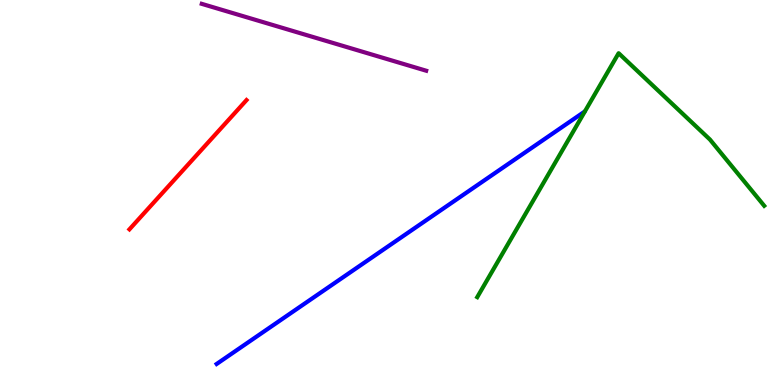[{'lines': ['blue', 'red'], 'intersections': []}, {'lines': ['green', 'red'], 'intersections': []}, {'lines': ['purple', 'red'], 'intersections': []}, {'lines': ['blue', 'green'], 'intersections': []}, {'lines': ['blue', 'purple'], 'intersections': []}, {'lines': ['green', 'purple'], 'intersections': []}]